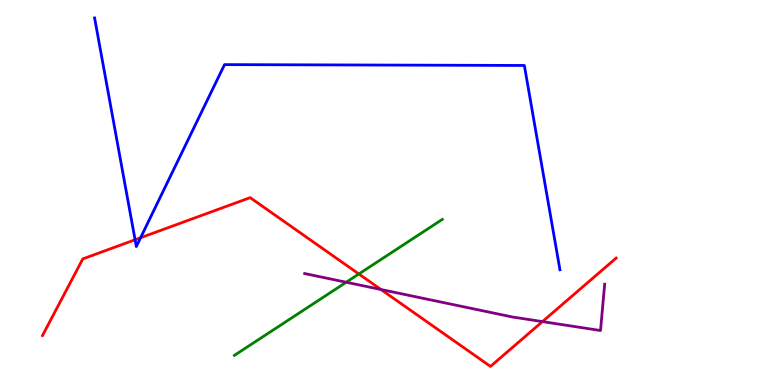[{'lines': ['blue', 'red'], 'intersections': [{'x': 1.74, 'y': 3.77}, {'x': 1.81, 'y': 3.82}]}, {'lines': ['green', 'red'], 'intersections': [{'x': 4.63, 'y': 2.88}]}, {'lines': ['purple', 'red'], 'intersections': [{'x': 4.92, 'y': 2.48}, {'x': 7.0, 'y': 1.65}]}, {'lines': ['blue', 'green'], 'intersections': []}, {'lines': ['blue', 'purple'], 'intersections': []}, {'lines': ['green', 'purple'], 'intersections': [{'x': 4.47, 'y': 2.67}]}]